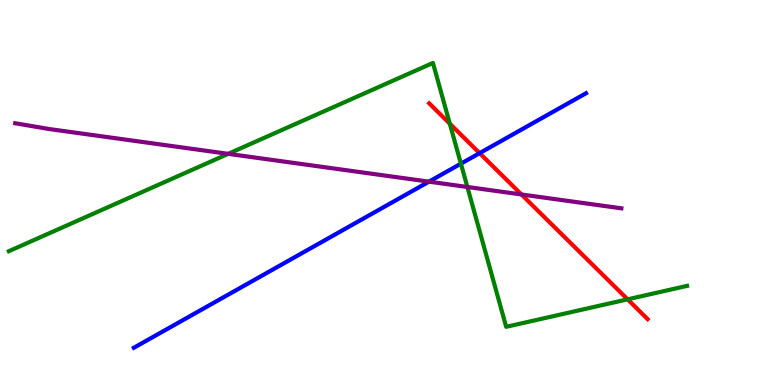[{'lines': ['blue', 'red'], 'intersections': [{'x': 6.19, 'y': 6.02}]}, {'lines': ['green', 'red'], 'intersections': [{'x': 5.8, 'y': 6.79}, {'x': 8.1, 'y': 2.23}]}, {'lines': ['purple', 'red'], 'intersections': [{'x': 6.73, 'y': 4.95}]}, {'lines': ['blue', 'green'], 'intersections': [{'x': 5.95, 'y': 5.75}]}, {'lines': ['blue', 'purple'], 'intersections': [{'x': 5.53, 'y': 5.28}]}, {'lines': ['green', 'purple'], 'intersections': [{'x': 2.94, 'y': 6.0}, {'x': 6.03, 'y': 5.14}]}]